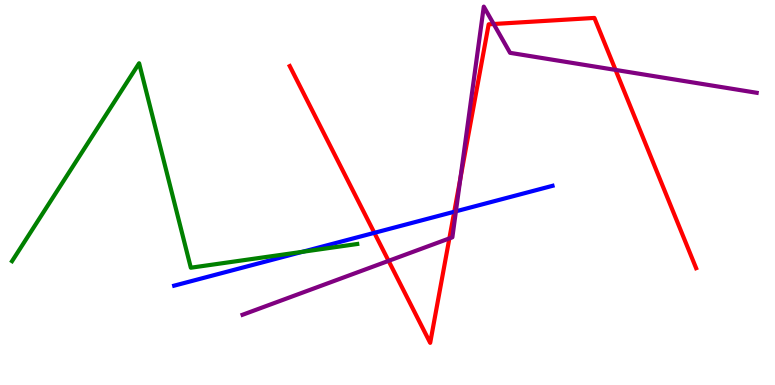[{'lines': ['blue', 'red'], 'intersections': [{'x': 4.83, 'y': 3.95}, {'x': 5.86, 'y': 4.5}]}, {'lines': ['green', 'red'], 'intersections': []}, {'lines': ['purple', 'red'], 'intersections': [{'x': 5.01, 'y': 3.22}, {'x': 5.8, 'y': 3.81}, {'x': 5.94, 'y': 5.37}, {'x': 6.37, 'y': 9.38}, {'x': 7.94, 'y': 8.18}]}, {'lines': ['blue', 'green'], 'intersections': [{'x': 3.9, 'y': 3.46}]}, {'lines': ['blue', 'purple'], 'intersections': [{'x': 5.88, 'y': 4.51}]}, {'lines': ['green', 'purple'], 'intersections': []}]